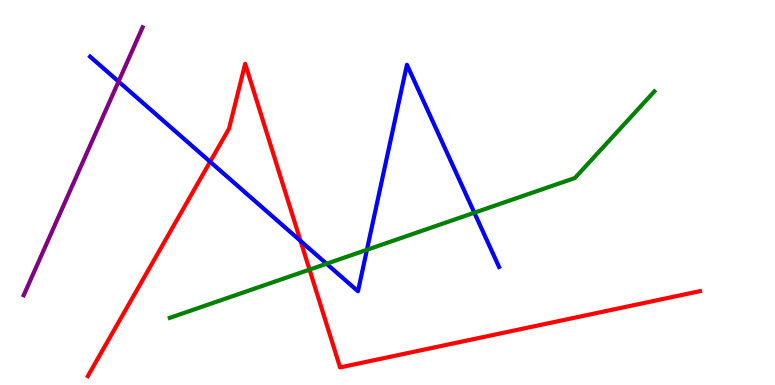[{'lines': ['blue', 'red'], 'intersections': [{'x': 2.71, 'y': 5.8}, {'x': 3.88, 'y': 3.74}]}, {'lines': ['green', 'red'], 'intersections': [{'x': 3.99, 'y': 3.0}]}, {'lines': ['purple', 'red'], 'intersections': []}, {'lines': ['blue', 'green'], 'intersections': [{'x': 4.21, 'y': 3.15}, {'x': 4.73, 'y': 3.51}, {'x': 6.12, 'y': 4.47}]}, {'lines': ['blue', 'purple'], 'intersections': [{'x': 1.53, 'y': 7.88}]}, {'lines': ['green', 'purple'], 'intersections': []}]